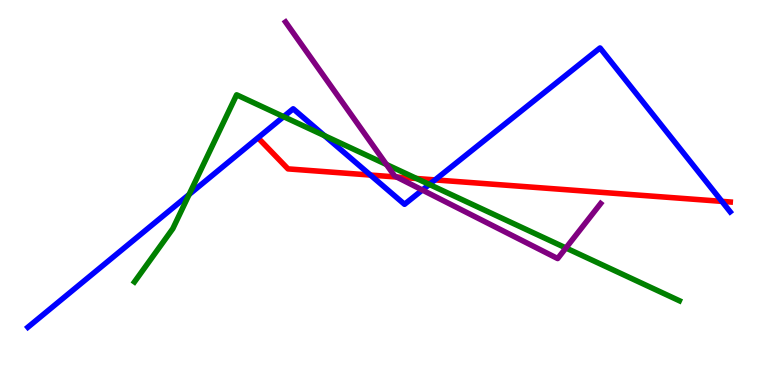[{'lines': ['blue', 'red'], 'intersections': [{'x': 4.78, 'y': 5.45}, {'x': 5.61, 'y': 5.33}, {'x': 9.31, 'y': 4.77}]}, {'lines': ['green', 'red'], 'intersections': [{'x': 5.38, 'y': 5.36}]}, {'lines': ['purple', 'red'], 'intersections': [{'x': 5.12, 'y': 5.4}]}, {'lines': ['blue', 'green'], 'intersections': [{'x': 2.44, 'y': 4.95}, {'x': 3.66, 'y': 6.97}, {'x': 4.19, 'y': 6.48}, {'x': 5.54, 'y': 5.21}]}, {'lines': ['blue', 'purple'], 'intersections': [{'x': 5.45, 'y': 5.06}]}, {'lines': ['green', 'purple'], 'intersections': [{'x': 4.99, 'y': 5.73}, {'x': 7.3, 'y': 3.56}]}]